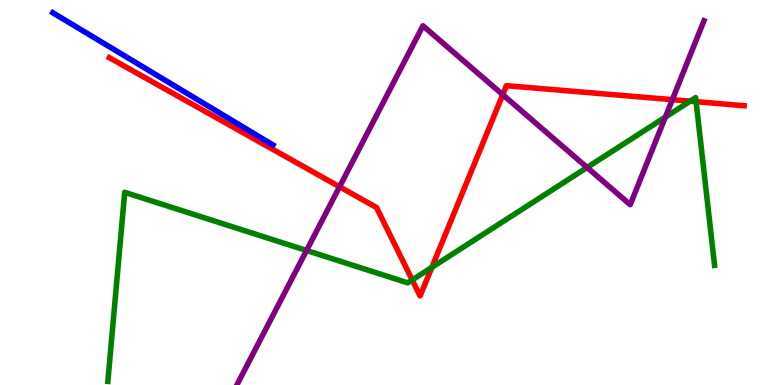[{'lines': ['blue', 'red'], 'intersections': []}, {'lines': ['green', 'red'], 'intersections': [{'x': 5.32, 'y': 2.73}, {'x': 5.57, 'y': 3.06}, {'x': 8.9, 'y': 7.37}, {'x': 8.98, 'y': 7.36}]}, {'lines': ['purple', 'red'], 'intersections': [{'x': 4.38, 'y': 5.15}, {'x': 6.49, 'y': 7.54}, {'x': 8.68, 'y': 7.41}]}, {'lines': ['blue', 'green'], 'intersections': []}, {'lines': ['blue', 'purple'], 'intersections': []}, {'lines': ['green', 'purple'], 'intersections': [{'x': 3.96, 'y': 3.49}, {'x': 7.58, 'y': 5.65}, {'x': 8.58, 'y': 6.96}]}]